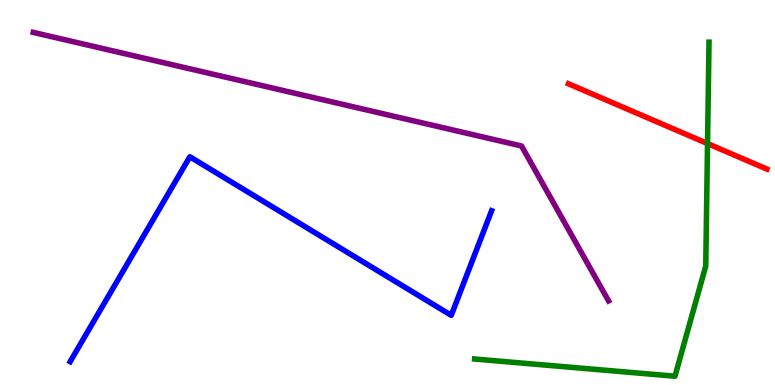[{'lines': ['blue', 'red'], 'intersections': []}, {'lines': ['green', 'red'], 'intersections': [{'x': 9.13, 'y': 6.27}]}, {'lines': ['purple', 'red'], 'intersections': []}, {'lines': ['blue', 'green'], 'intersections': []}, {'lines': ['blue', 'purple'], 'intersections': []}, {'lines': ['green', 'purple'], 'intersections': []}]